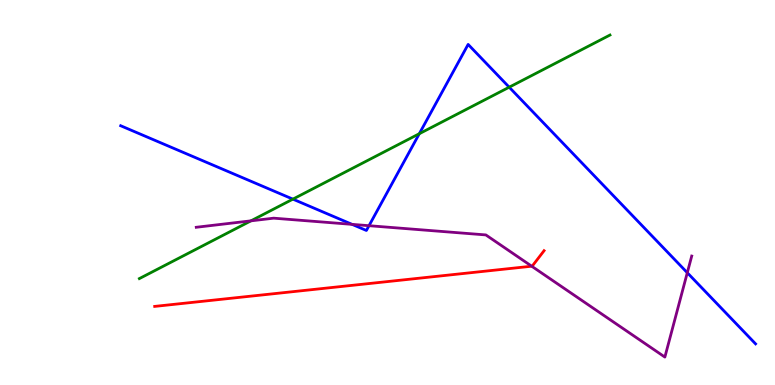[{'lines': ['blue', 'red'], 'intersections': []}, {'lines': ['green', 'red'], 'intersections': []}, {'lines': ['purple', 'red'], 'intersections': [{'x': 6.86, 'y': 3.09}]}, {'lines': ['blue', 'green'], 'intersections': [{'x': 3.78, 'y': 4.83}, {'x': 5.41, 'y': 6.53}, {'x': 6.57, 'y': 7.74}]}, {'lines': ['blue', 'purple'], 'intersections': [{'x': 4.54, 'y': 4.17}, {'x': 4.76, 'y': 4.14}, {'x': 8.87, 'y': 2.92}]}, {'lines': ['green', 'purple'], 'intersections': [{'x': 3.24, 'y': 4.26}]}]